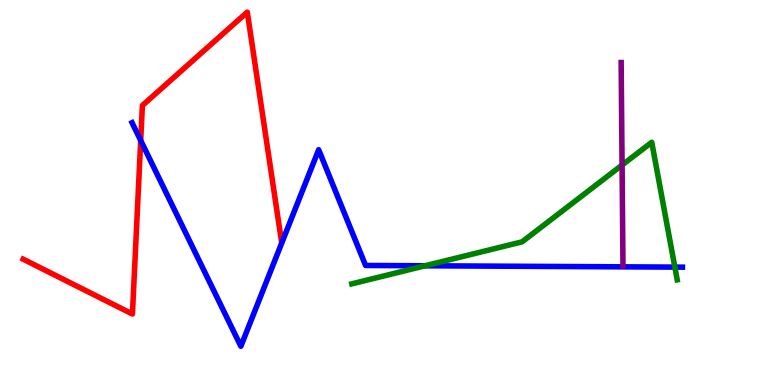[{'lines': ['blue', 'red'], 'intersections': [{'x': 1.82, 'y': 6.35}]}, {'lines': ['green', 'red'], 'intersections': []}, {'lines': ['purple', 'red'], 'intersections': []}, {'lines': ['blue', 'green'], 'intersections': [{'x': 5.48, 'y': 3.1}, {'x': 8.71, 'y': 3.06}]}, {'lines': ['blue', 'purple'], 'intersections': []}, {'lines': ['green', 'purple'], 'intersections': [{'x': 8.03, 'y': 5.71}]}]